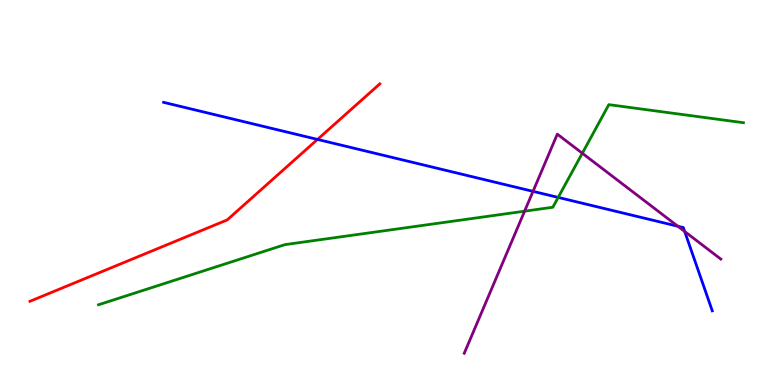[{'lines': ['blue', 'red'], 'intersections': [{'x': 4.1, 'y': 6.38}]}, {'lines': ['green', 'red'], 'intersections': []}, {'lines': ['purple', 'red'], 'intersections': []}, {'lines': ['blue', 'green'], 'intersections': [{'x': 7.2, 'y': 4.87}]}, {'lines': ['blue', 'purple'], 'intersections': [{'x': 6.88, 'y': 5.03}, {'x': 8.75, 'y': 4.12}, {'x': 8.83, 'y': 3.99}]}, {'lines': ['green', 'purple'], 'intersections': [{'x': 6.77, 'y': 4.51}, {'x': 7.51, 'y': 6.02}]}]